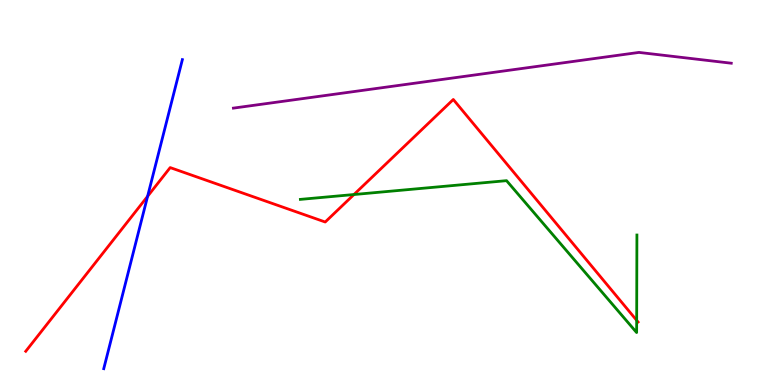[{'lines': ['blue', 'red'], 'intersections': [{'x': 1.9, 'y': 4.9}]}, {'lines': ['green', 'red'], 'intersections': [{'x': 4.57, 'y': 4.95}, {'x': 8.22, 'y': 1.68}]}, {'lines': ['purple', 'red'], 'intersections': []}, {'lines': ['blue', 'green'], 'intersections': []}, {'lines': ['blue', 'purple'], 'intersections': []}, {'lines': ['green', 'purple'], 'intersections': []}]